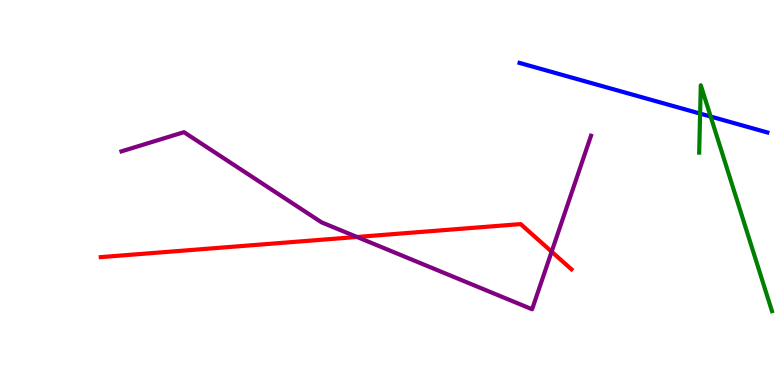[{'lines': ['blue', 'red'], 'intersections': []}, {'lines': ['green', 'red'], 'intersections': []}, {'lines': ['purple', 'red'], 'intersections': [{'x': 4.61, 'y': 3.85}, {'x': 7.12, 'y': 3.46}]}, {'lines': ['blue', 'green'], 'intersections': [{'x': 9.03, 'y': 7.05}, {'x': 9.17, 'y': 6.97}]}, {'lines': ['blue', 'purple'], 'intersections': []}, {'lines': ['green', 'purple'], 'intersections': []}]